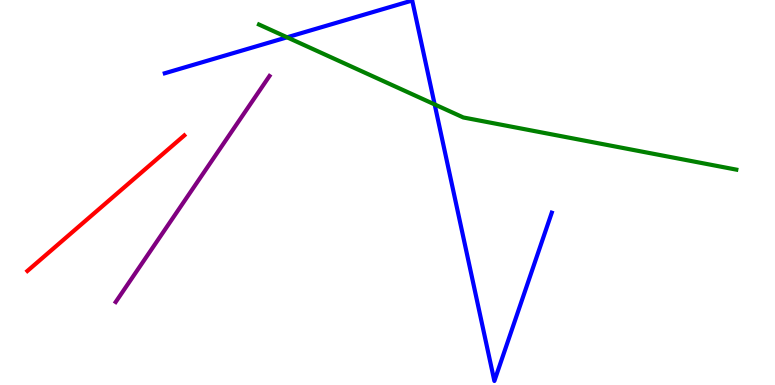[{'lines': ['blue', 'red'], 'intersections': []}, {'lines': ['green', 'red'], 'intersections': []}, {'lines': ['purple', 'red'], 'intersections': []}, {'lines': ['blue', 'green'], 'intersections': [{'x': 3.7, 'y': 9.03}, {'x': 5.61, 'y': 7.29}]}, {'lines': ['blue', 'purple'], 'intersections': []}, {'lines': ['green', 'purple'], 'intersections': []}]